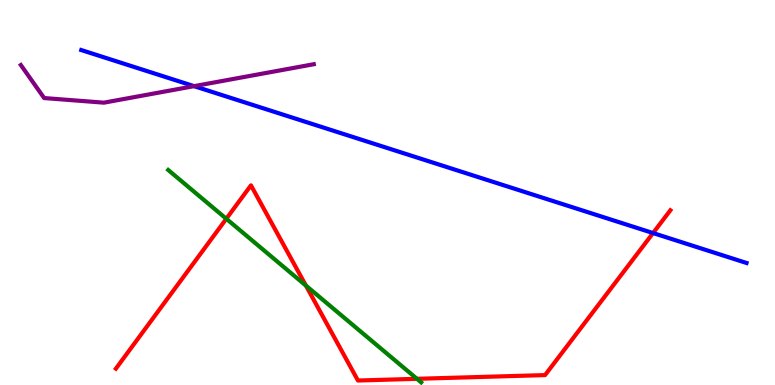[{'lines': ['blue', 'red'], 'intersections': [{'x': 8.43, 'y': 3.95}]}, {'lines': ['green', 'red'], 'intersections': [{'x': 2.92, 'y': 4.32}, {'x': 3.95, 'y': 2.58}, {'x': 5.38, 'y': 0.161}]}, {'lines': ['purple', 'red'], 'intersections': []}, {'lines': ['blue', 'green'], 'intersections': []}, {'lines': ['blue', 'purple'], 'intersections': [{'x': 2.5, 'y': 7.76}]}, {'lines': ['green', 'purple'], 'intersections': []}]